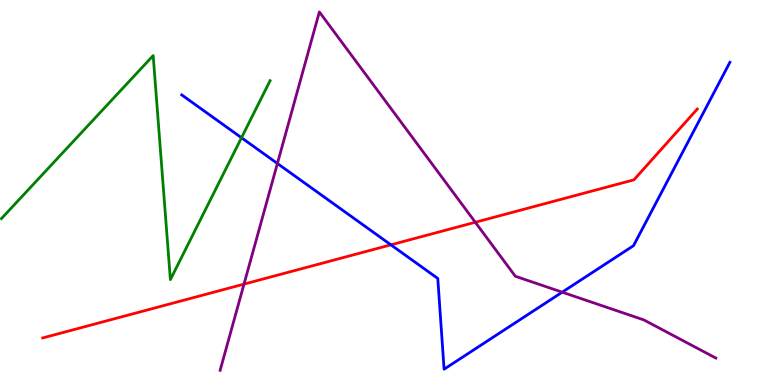[{'lines': ['blue', 'red'], 'intersections': [{'x': 5.04, 'y': 3.64}]}, {'lines': ['green', 'red'], 'intersections': []}, {'lines': ['purple', 'red'], 'intersections': [{'x': 3.15, 'y': 2.62}, {'x': 6.13, 'y': 4.23}]}, {'lines': ['blue', 'green'], 'intersections': [{'x': 3.12, 'y': 6.42}]}, {'lines': ['blue', 'purple'], 'intersections': [{'x': 3.58, 'y': 5.75}, {'x': 7.25, 'y': 2.41}]}, {'lines': ['green', 'purple'], 'intersections': []}]